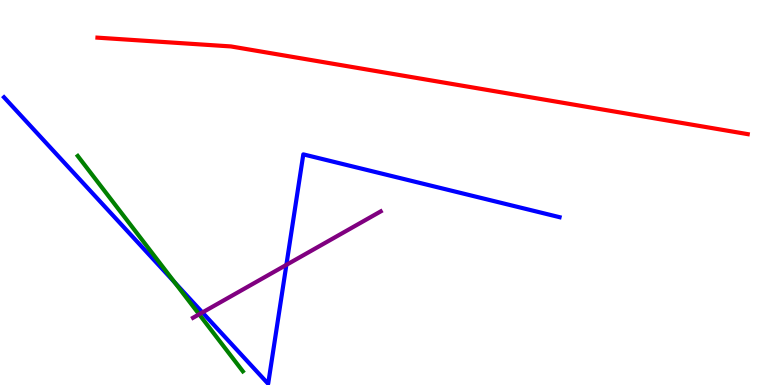[{'lines': ['blue', 'red'], 'intersections': []}, {'lines': ['green', 'red'], 'intersections': []}, {'lines': ['purple', 'red'], 'intersections': []}, {'lines': ['blue', 'green'], 'intersections': [{'x': 2.25, 'y': 2.67}]}, {'lines': ['blue', 'purple'], 'intersections': [{'x': 2.61, 'y': 1.88}, {'x': 3.7, 'y': 3.12}]}, {'lines': ['green', 'purple'], 'intersections': [{'x': 2.57, 'y': 1.84}]}]